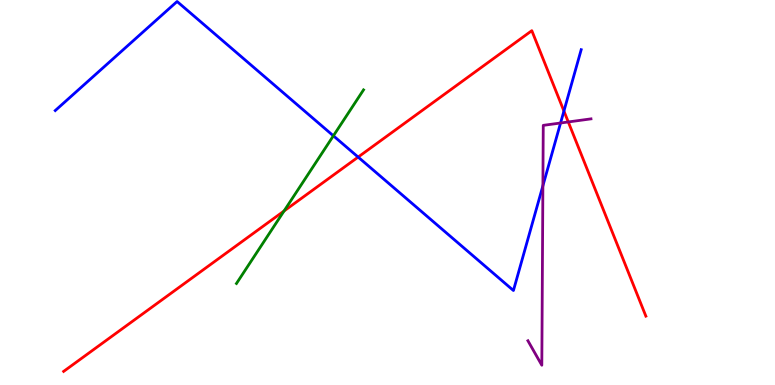[{'lines': ['blue', 'red'], 'intersections': [{'x': 4.62, 'y': 5.92}, {'x': 7.28, 'y': 7.12}]}, {'lines': ['green', 'red'], 'intersections': [{'x': 3.67, 'y': 4.52}]}, {'lines': ['purple', 'red'], 'intersections': [{'x': 7.33, 'y': 6.83}]}, {'lines': ['blue', 'green'], 'intersections': [{'x': 4.3, 'y': 6.47}]}, {'lines': ['blue', 'purple'], 'intersections': [{'x': 7.01, 'y': 5.17}, {'x': 7.23, 'y': 6.81}]}, {'lines': ['green', 'purple'], 'intersections': []}]